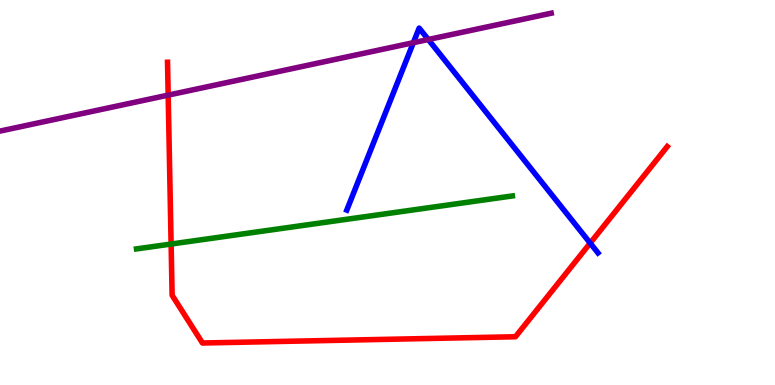[{'lines': ['blue', 'red'], 'intersections': [{'x': 7.62, 'y': 3.69}]}, {'lines': ['green', 'red'], 'intersections': [{'x': 2.21, 'y': 3.66}]}, {'lines': ['purple', 'red'], 'intersections': [{'x': 2.17, 'y': 7.53}]}, {'lines': ['blue', 'green'], 'intersections': []}, {'lines': ['blue', 'purple'], 'intersections': [{'x': 5.33, 'y': 8.89}, {'x': 5.53, 'y': 8.97}]}, {'lines': ['green', 'purple'], 'intersections': []}]